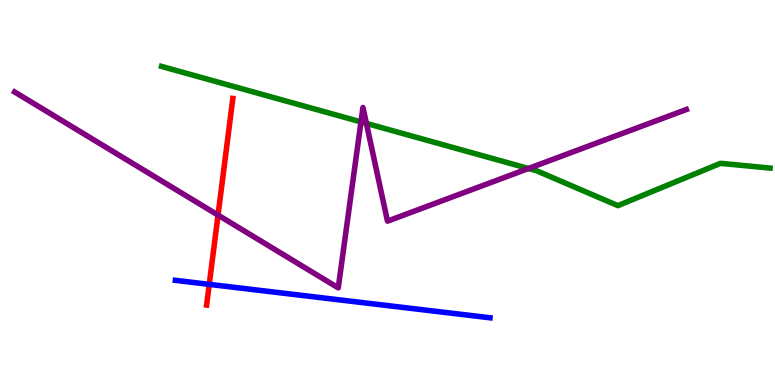[{'lines': ['blue', 'red'], 'intersections': [{'x': 2.7, 'y': 2.61}]}, {'lines': ['green', 'red'], 'intersections': []}, {'lines': ['purple', 'red'], 'intersections': [{'x': 2.81, 'y': 4.41}]}, {'lines': ['blue', 'green'], 'intersections': []}, {'lines': ['blue', 'purple'], 'intersections': []}, {'lines': ['green', 'purple'], 'intersections': [{'x': 4.66, 'y': 6.83}, {'x': 4.73, 'y': 6.79}, {'x': 6.82, 'y': 5.62}]}]